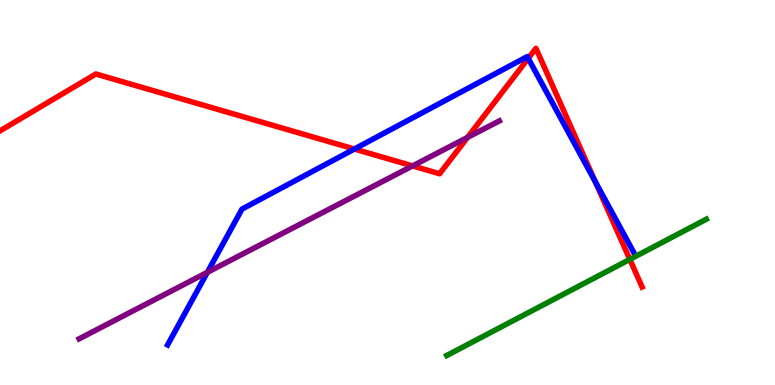[{'lines': ['blue', 'red'], 'intersections': [{'x': 4.57, 'y': 6.13}, {'x': 6.82, 'y': 8.48}, {'x': 7.68, 'y': 5.28}]}, {'lines': ['green', 'red'], 'intersections': [{'x': 8.13, 'y': 3.26}]}, {'lines': ['purple', 'red'], 'intersections': [{'x': 5.32, 'y': 5.69}, {'x': 6.03, 'y': 6.43}]}, {'lines': ['blue', 'green'], 'intersections': []}, {'lines': ['blue', 'purple'], 'intersections': [{'x': 2.68, 'y': 2.93}]}, {'lines': ['green', 'purple'], 'intersections': []}]